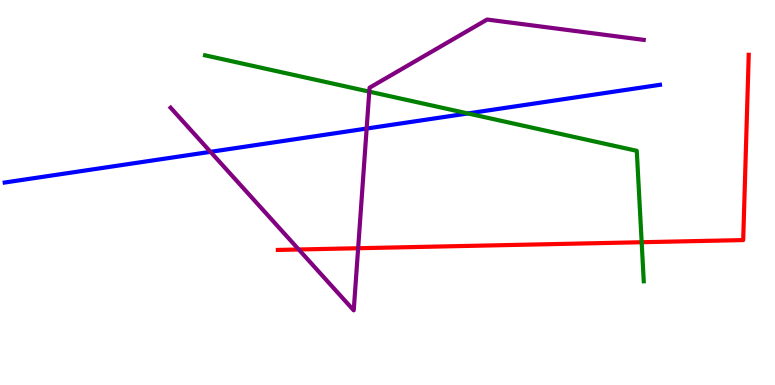[{'lines': ['blue', 'red'], 'intersections': []}, {'lines': ['green', 'red'], 'intersections': [{'x': 8.28, 'y': 3.71}]}, {'lines': ['purple', 'red'], 'intersections': [{'x': 3.85, 'y': 3.52}, {'x': 4.62, 'y': 3.55}]}, {'lines': ['blue', 'green'], 'intersections': [{'x': 6.04, 'y': 7.05}]}, {'lines': ['blue', 'purple'], 'intersections': [{'x': 2.72, 'y': 6.06}, {'x': 4.73, 'y': 6.66}]}, {'lines': ['green', 'purple'], 'intersections': [{'x': 4.76, 'y': 7.62}]}]